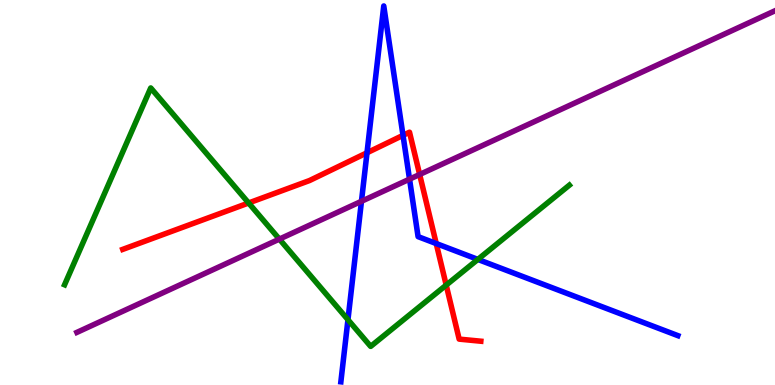[{'lines': ['blue', 'red'], 'intersections': [{'x': 4.74, 'y': 6.03}, {'x': 5.2, 'y': 6.48}, {'x': 5.63, 'y': 3.67}]}, {'lines': ['green', 'red'], 'intersections': [{'x': 3.21, 'y': 4.73}, {'x': 5.76, 'y': 2.59}]}, {'lines': ['purple', 'red'], 'intersections': [{'x': 5.41, 'y': 5.47}]}, {'lines': ['blue', 'green'], 'intersections': [{'x': 4.49, 'y': 1.7}, {'x': 6.17, 'y': 3.26}]}, {'lines': ['blue', 'purple'], 'intersections': [{'x': 4.66, 'y': 4.77}, {'x': 5.28, 'y': 5.35}]}, {'lines': ['green', 'purple'], 'intersections': [{'x': 3.6, 'y': 3.79}]}]